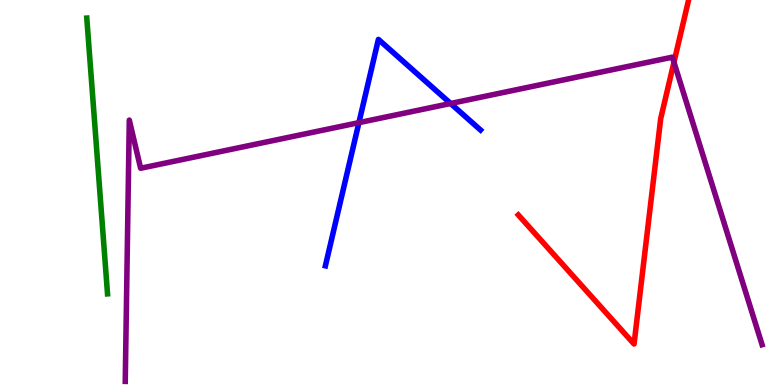[{'lines': ['blue', 'red'], 'intersections': []}, {'lines': ['green', 'red'], 'intersections': []}, {'lines': ['purple', 'red'], 'intersections': [{'x': 8.7, 'y': 8.38}]}, {'lines': ['blue', 'green'], 'intersections': []}, {'lines': ['blue', 'purple'], 'intersections': [{'x': 4.63, 'y': 6.81}, {'x': 5.81, 'y': 7.31}]}, {'lines': ['green', 'purple'], 'intersections': []}]